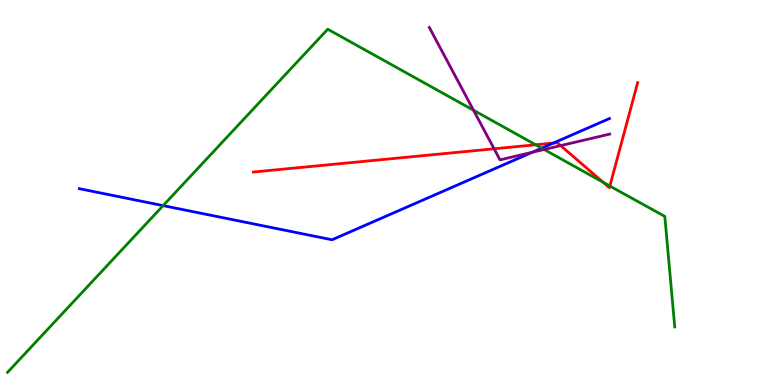[{'lines': ['blue', 'red'], 'intersections': [{'x': 7.14, 'y': 6.28}]}, {'lines': ['green', 'red'], 'intersections': [{'x': 6.91, 'y': 6.24}, {'x': 7.78, 'y': 5.27}, {'x': 7.87, 'y': 5.17}]}, {'lines': ['purple', 'red'], 'intersections': [{'x': 6.38, 'y': 6.14}, {'x': 7.23, 'y': 6.22}]}, {'lines': ['blue', 'green'], 'intersections': [{'x': 2.1, 'y': 4.66}, {'x': 6.99, 'y': 6.15}]}, {'lines': ['blue', 'purple'], 'intersections': [{'x': 6.87, 'y': 6.04}]}, {'lines': ['green', 'purple'], 'intersections': [{'x': 6.11, 'y': 7.14}, {'x': 7.02, 'y': 6.12}]}]